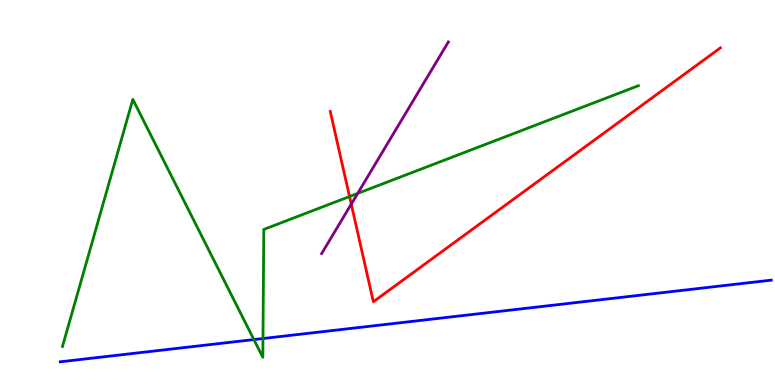[{'lines': ['blue', 'red'], 'intersections': []}, {'lines': ['green', 'red'], 'intersections': [{'x': 4.51, 'y': 4.9}]}, {'lines': ['purple', 'red'], 'intersections': [{'x': 4.53, 'y': 4.7}]}, {'lines': ['blue', 'green'], 'intersections': [{'x': 3.28, 'y': 1.18}, {'x': 3.39, 'y': 1.21}]}, {'lines': ['blue', 'purple'], 'intersections': []}, {'lines': ['green', 'purple'], 'intersections': [{'x': 4.62, 'y': 4.98}]}]